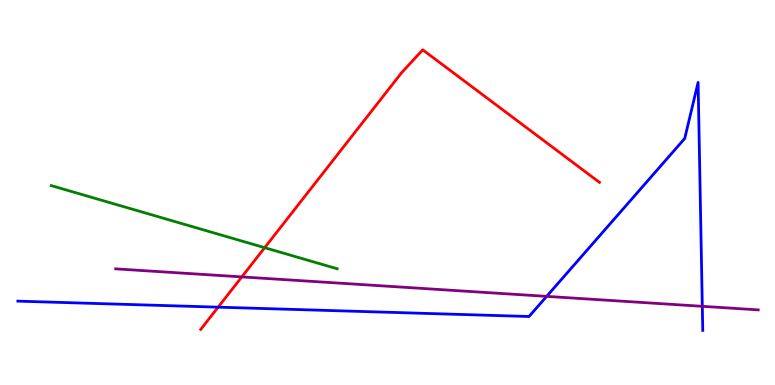[{'lines': ['blue', 'red'], 'intersections': [{'x': 2.81, 'y': 2.02}]}, {'lines': ['green', 'red'], 'intersections': [{'x': 3.42, 'y': 3.57}]}, {'lines': ['purple', 'red'], 'intersections': [{'x': 3.12, 'y': 2.81}]}, {'lines': ['blue', 'green'], 'intersections': []}, {'lines': ['blue', 'purple'], 'intersections': [{'x': 7.05, 'y': 2.3}, {'x': 9.06, 'y': 2.04}]}, {'lines': ['green', 'purple'], 'intersections': []}]